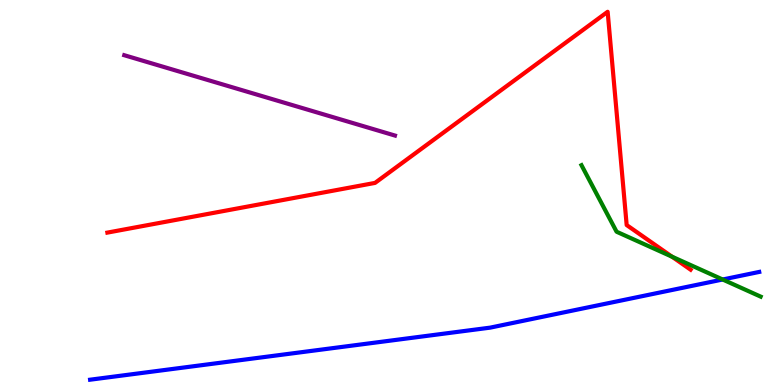[{'lines': ['blue', 'red'], 'intersections': []}, {'lines': ['green', 'red'], 'intersections': [{'x': 8.67, 'y': 3.33}]}, {'lines': ['purple', 'red'], 'intersections': []}, {'lines': ['blue', 'green'], 'intersections': [{'x': 9.32, 'y': 2.74}]}, {'lines': ['blue', 'purple'], 'intersections': []}, {'lines': ['green', 'purple'], 'intersections': []}]